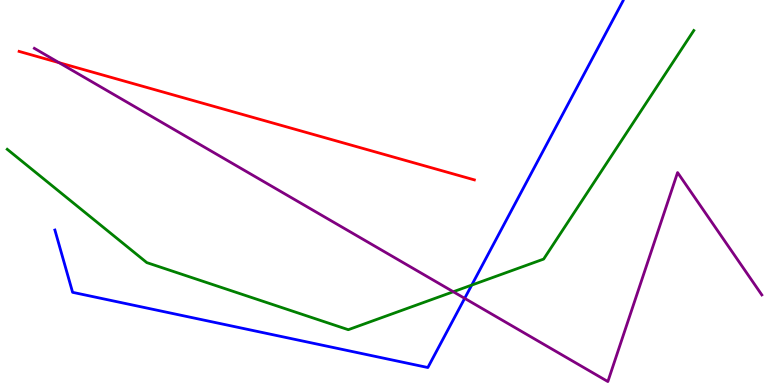[{'lines': ['blue', 'red'], 'intersections': []}, {'lines': ['green', 'red'], 'intersections': []}, {'lines': ['purple', 'red'], 'intersections': [{'x': 0.761, 'y': 8.37}]}, {'lines': ['blue', 'green'], 'intersections': [{'x': 6.09, 'y': 2.6}]}, {'lines': ['blue', 'purple'], 'intersections': [{'x': 6.0, 'y': 2.25}]}, {'lines': ['green', 'purple'], 'intersections': [{'x': 5.85, 'y': 2.42}]}]